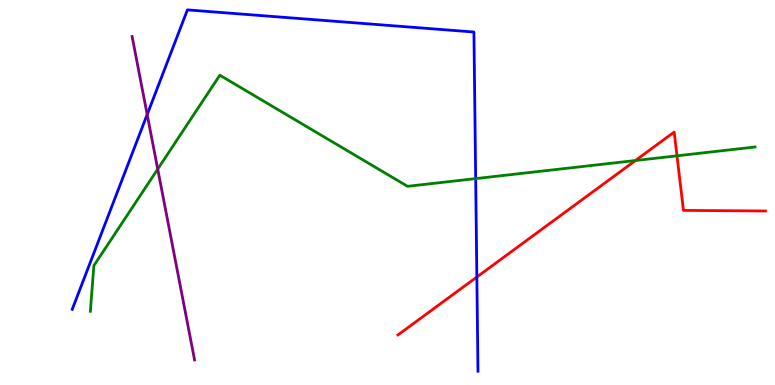[{'lines': ['blue', 'red'], 'intersections': [{'x': 6.15, 'y': 2.81}]}, {'lines': ['green', 'red'], 'intersections': [{'x': 8.2, 'y': 5.83}, {'x': 8.74, 'y': 5.95}]}, {'lines': ['purple', 'red'], 'intersections': []}, {'lines': ['blue', 'green'], 'intersections': [{'x': 6.14, 'y': 5.36}]}, {'lines': ['blue', 'purple'], 'intersections': [{'x': 1.9, 'y': 7.03}]}, {'lines': ['green', 'purple'], 'intersections': [{'x': 2.04, 'y': 5.61}]}]